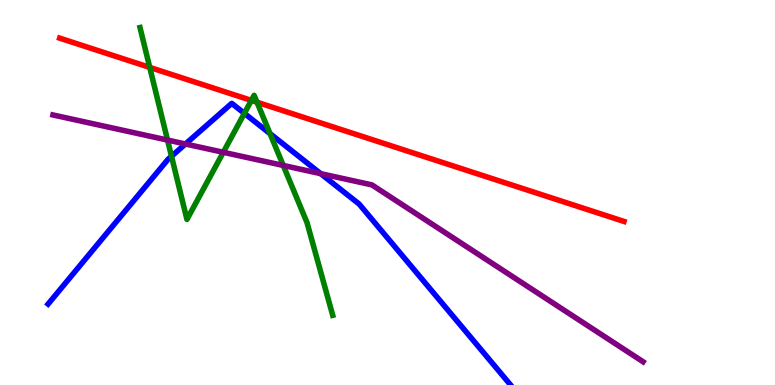[{'lines': ['blue', 'red'], 'intersections': []}, {'lines': ['green', 'red'], 'intersections': [{'x': 1.93, 'y': 8.25}, {'x': 3.24, 'y': 7.39}, {'x': 3.32, 'y': 7.34}]}, {'lines': ['purple', 'red'], 'intersections': []}, {'lines': ['blue', 'green'], 'intersections': [{'x': 2.21, 'y': 5.94}, {'x': 3.15, 'y': 7.06}, {'x': 3.48, 'y': 6.53}]}, {'lines': ['blue', 'purple'], 'intersections': [{'x': 2.39, 'y': 6.26}, {'x': 4.14, 'y': 5.49}]}, {'lines': ['green', 'purple'], 'intersections': [{'x': 2.16, 'y': 6.36}, {'x': 2.88, 'y': 6.04}, {'x': 3.65, 'y': 5.7}]}]